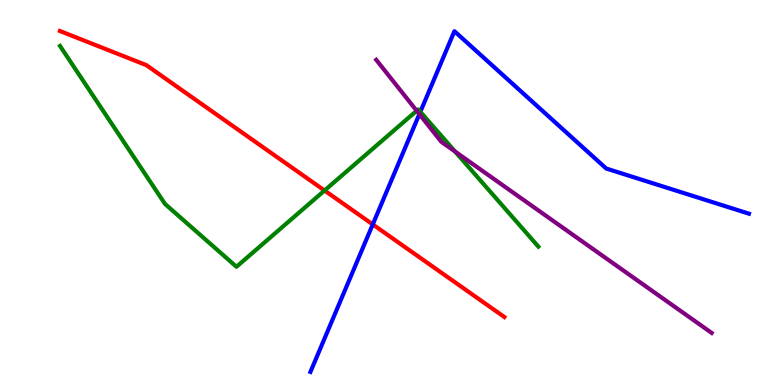[{'lines': ['blue', 'red'], 'intersections': [{'x': 4.81, 'y': 4.17}]}, {'lines': ['green', 'red'], 'intersections': [{'x': 4.19, 'y': 5.05}]}, {'lines': ['purple', 'red'], 'intersections': []}, {'lines': ['blue', 'green'], 'intersections': [{'x': 5.42, 'y': 7.09}]}, {'lines': ['blue', 'purple'], 'intersections': [{'x': 5.41, 'y': 7.03}]}, {'lines': ['green', 'purple'], 'intersections': [{'x': 5.38, 'y': 7.12}, {'x': 5.87, 'y': 6.06}]}]